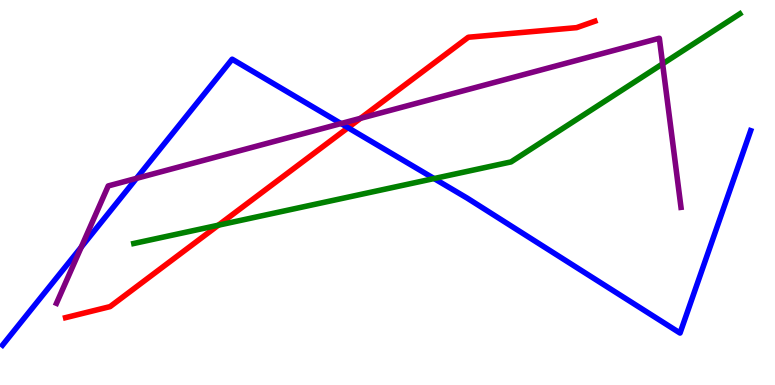[{'lines': ['blue', 'red'], 'intersections': [{'x': 4.49, 'y': 6.68}]}, {'lines': ['green', 'red'], 'intersections': [{'x': 2.82, 'y': 4.15}]}, {'lines': ['purple', 'red'], 'intersections': [{'x': 4.65, 'y': 6.93}]}, {'lines': ['blue', 'green'], 'intersections': [{'x': 5.6, 'y': 5.36}]}, {'lines': ['blue', 'purple'], 'intersections': [{'x': 1.05, 'y': 3.58}, {'x': 1.76, 'y': 5.37}, {'x': 4.4, 'y': 6.79}]}, {'lines': ['green', 'purple'], 'intersections': [{'x': 8.55, 'y': 8.34}]}]